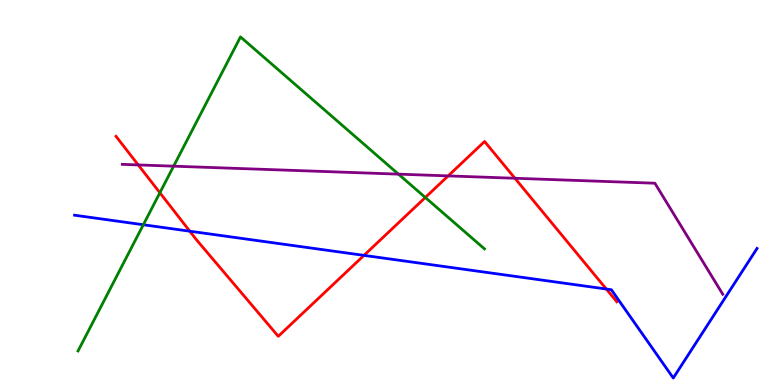[{'lines': ['blue', 'red'], 'intersections': [{'x': 2.45, 'y': 3.99}, {'x': 4.7, 'y': 3.37}, {'x': 7.82, 'y': 2.49}]}, {'lines': ['green', 'red'], 'intersections': [{'x': 2.06, 'y': 4.99}, {'x': 5.49, 'y': 4.87}]}, {'lines': ['purple', 'red'], 'intersections': [{'x': 1.78, 'y': 5.72}, {'x': 5.78, 'y': 5.43}, {'x': 6.64, 'y': 5.37}]}, {'lines': ['blue', 'green'], 'intersections': [{'x': 1.85, 'y': 4.16}]}, {'lines': ['blue', 'purple'], 'intersections': []}, {'lines': ['green', 'purple'], 'intersections': [{'x': 2.24, 'y': 5.68}, {'x': 5.14, 'y': 5.48}]}]